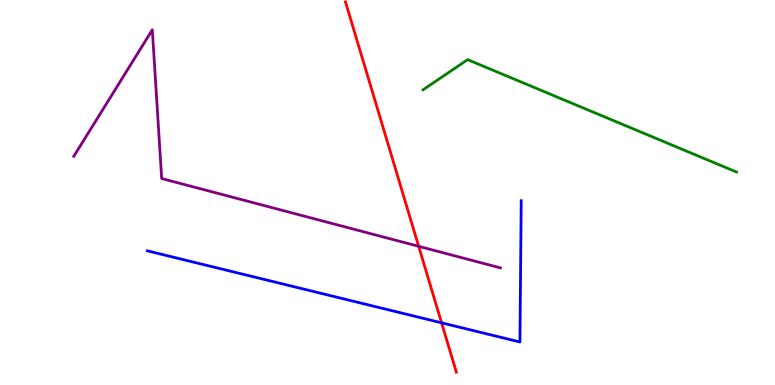[{'lines': ['blue', 'red'], 'intersections': [{'x': 5.7, 'y': 1.62}]}, {'lines': ['green', 'red'], 'intersections': []}, {'lines': ['purple', 'red'], 'intersections': [{'x': 5.4, 'y': 3.6}]}, {'lines': ['blue', 'green'], 'intersections': []}, {'lines': ['blue', 'purple'], 'intersections': []}, {'lines': ['green', 'purple'], 'intersections': []}]